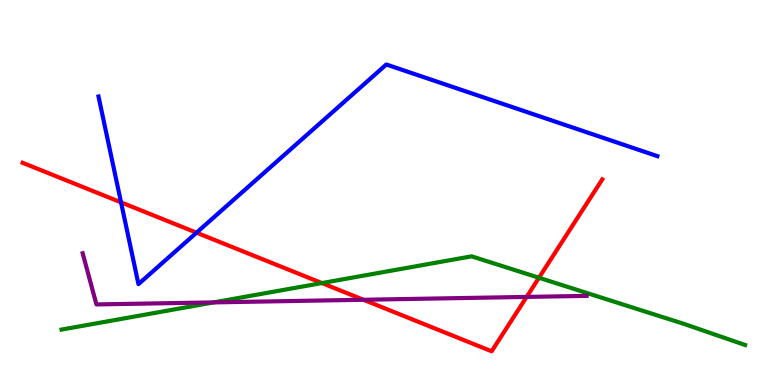[{'lines': ['blue', 'red'], 'intersections': [{'x': 1.56, 'y': 4.74}, {'x': 2.54, 'y': 3.96}]}, {'lines': ['green', 'red'], 'intersections': [{'x': 4.15, 'y': 2.65}, {'x': 6.95, 'y': 2.79}]}, {'lines': ['purple', 'red'], 'intersections': [{'x': 4.69, 'y': 2.21}, {'x': 6.8, 'y': 2.29}]}, {'lines': ['blue', 'green'], 'intersections': []}, {'lines': ['blue', 'purple'], 'intersections': []}, {'lines': ['green', 'purple'], 'intersections': [{'x': 2.76, 'y': 2.15}]}]